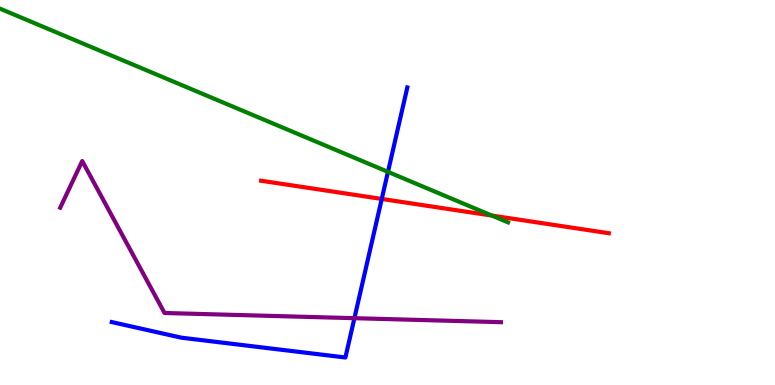[{'lines': ['blue', 'red'], 'intersections': [{'x': 4.93, 'y': 4.83}]}, {'lines': ['green', 'red'], 'intersections': [{'x': 6.35, 'y': 4.4}]}, {'lines': ['purple', 'red'], 'intersections': []}, {'lines': ['blue', 'green'], 'intersections': [{'x': 5.01, 'y': 5.54}]}, {'lines': ['blue', 'purple'], 'intersections': [{'x': 4.57, 'y': 1.74}]}, {'lines': ['green', 'purple'], 'intersections': []}]